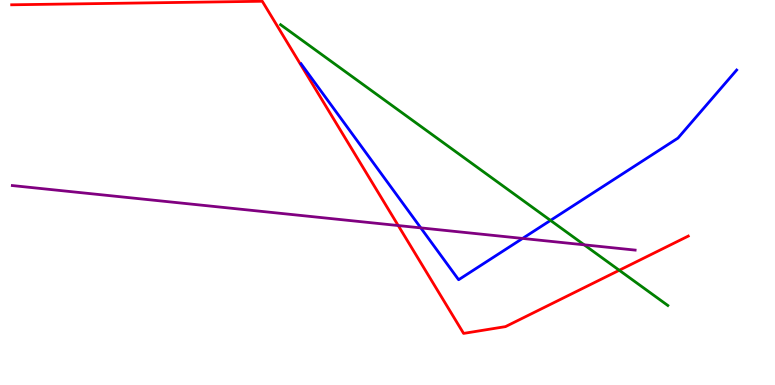[{'lines': ['blue', 'red'], 'intersections': []}, {'lines': ['green', 'red'], 'intersections': [{'x': 7.99, 'y': 2.98}]}, {'lines': ['purple', 'red'], 'intersections': [{'x': 5.14, 'y': 4.14}]}, {'lines': ['blue', 'green'], 'intersections': [{'x': 7.1, 'y': 4.28}]}, {'lines': ['blue', 'purple'], 'intersections': [{'x': 5.43, 'y': 4.08}, {'x': 6.74, 'y': 3.81}]}, {'lines': ['green', 'purple'], 'intersections': [{'x': 7.54, 'y': 3.64}]}]